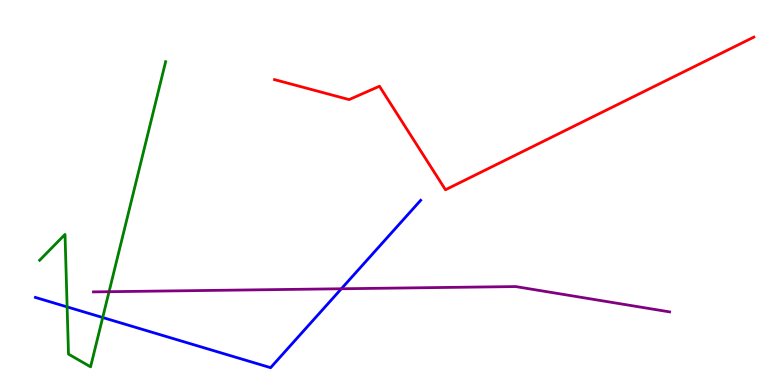[{'lines': ['blue', 'red'], 'intersections': []}, {'lines': ['green', 'red'], 'intersections': []}, {'lines': ['purple', 'red'], 'intersections': []}, {'lines': ['blue', 'green'], 'intersections': [{'x': 0.866, 'y': 2.03}, {'x': 1.33, 'y': 1.75}]}, {'lines': ['blue', 'purple'], 'intersections': [{'x': 4.4, 'y': 2.5}]}, {'lines': ['green', 'purple'], 'intersections': [{'x': 1.41, 'y': 2.42}]}]